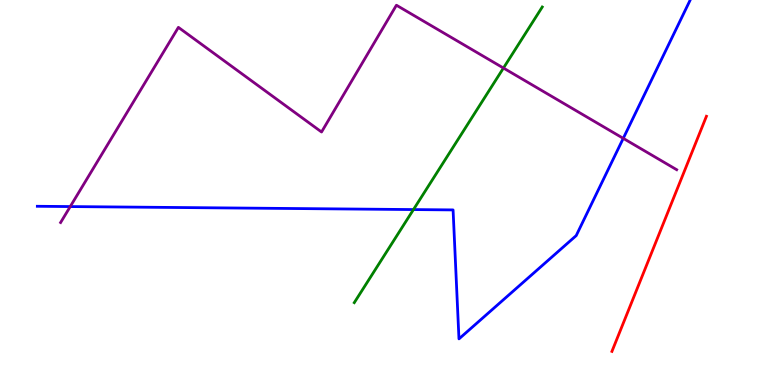[{'lines': ['blue', 'red'], 'intersections': []}, {'lines': ['green', 'red'], 'intersections': []}, {'lines': ['purple', 'red'], 'intersections': []}, {'lines': ['blue', 'green'], 'intersections': [{'x': 5.33, 'y': 4.56}]}, {'lines': ['blue', 'purple'], 'intersections': [{'x': 0.906, 'y': 4.63}, {'x': 8.04, 'y': 6.41}]}, {'lines': ['green', 'purple'], 'intersections': [{'x': 6.5, 'y': 8.23}]}]